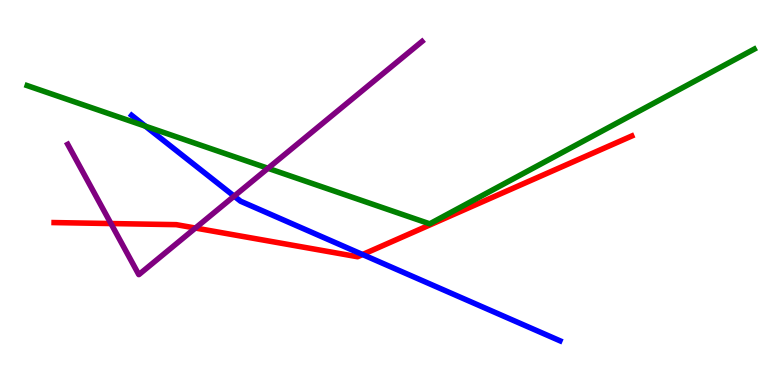[{'lines': ['blue', 'red'], 'intersections': [{'x': 4.68, 'y': 3.39}]}, {'lines': ['green', 'red'], 'intersections': []}, {'lines': ['purple', 'red'], 'intersections': [{'x': 1.43, 'y': 4.19}, {'x': 2.52, 'y': 4.08}]}, {'lines': ['blue', 'green'], 'intersections': [{'x': 1.88, 'y': 6.72}]}, {'lines': ['blue', 'purple'], 'intersections': [{'x': 3.02, 'y': 4.91}]}, {'lines': ['green', 'purple'], 'intersections': [{'x': 3.46, 'y': 5.63}]}]